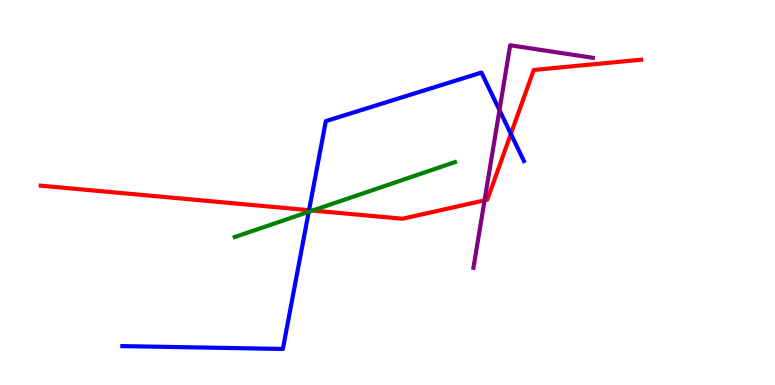[{'lines': ['blue', 'red'], 'intersections': [{'x': 3.99, 'y': 4.54}, {'x': 6.59, 'y': 6.52}]}, {'lines': ['green', 'red'], 'intersections': [{'x': 4.03, 'y': 4.53}]}, {'lines': ['purple', 'red'], 'intersections': [{'x': 6.25, 'y': 4.8}]}, {'lines': ['blue', 'green'], 'intersections': [{'x': 3.98, 'y': 4.5}]}, {'lines': ['blue', 'purple'], 'intersections': [{'x': 6.44, 'y': 7.14}]}, {'lines': ['green', 'purple'], 'intersections': []}]